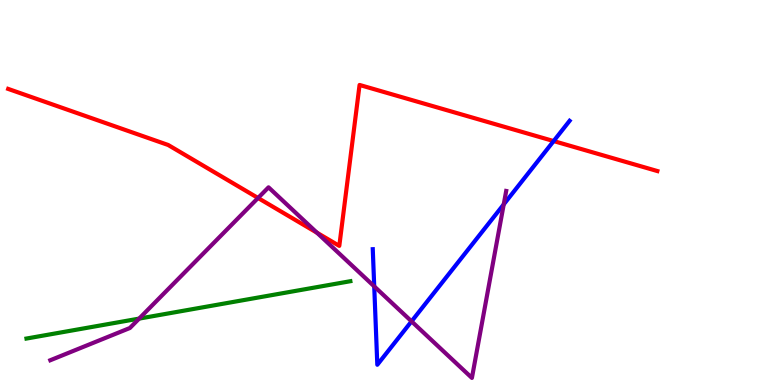[{'lines': ['blue', 'red'], 'intersections': [{'x': 7.14, 'y': 6.34}]}, {'lines': ['green', 'red'], 'intersections': []}, {'lines': ['purple', 'red'], 'intersections': [{'x': 3.33, 'y': 4.86}, {'x': 4.09, 'y': 3.95}]}, {'lines': ['blue', 'green'], 'intersections': []}, {'lines': ['blue', 'purple'], 'intersections': [{'x': 4.83, 'y': 2.56}, {'x': 5.31, 'y': 1.65}, {'x': 6.5, 'y': 4.69}]}, {'lines': ['green', 'purple'], 'intersections': [{'x': 1.8, 'y': 1.72}]}]